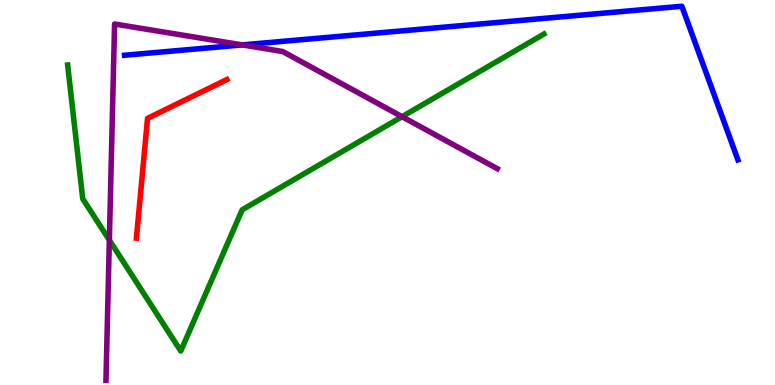[{'lines': ['blue', 'red'], 'intersections': []}, {'lines': ['green', 'red'], 'intersections': []}, {'lines': ['purple', 'red'], 'intersections': []}, {'lines': ['blue', 'green'], 'intersections': []}, {'lines': ['blue', 'purple'], 'intersections': [{'x': 3.13, 'y': 8.83}]}, {'lines': ['green', 'purple'], 'intersections': [{'x': 1.41, 'y': 3.76}, {'x': 5.19, 'y': 6.97}]}]